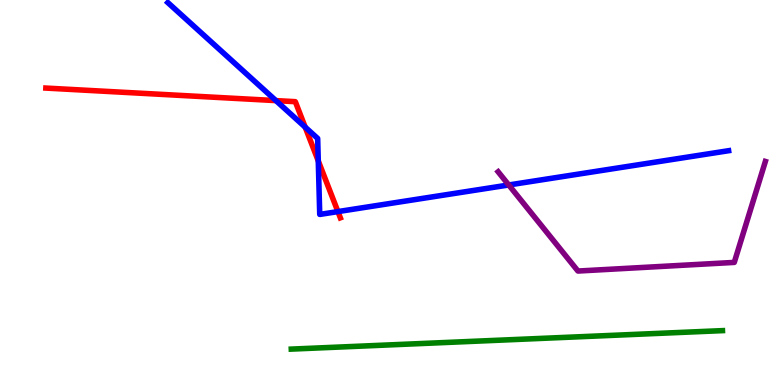[{'lines': ['blue', 'red'], 'intersections': [{'x': 3.56, 'y': 7.39}, {'x': 3.94, 'y': 6.7}, {'x': 4.11, 'y': 5.82}, {'x': 4.36, 'y': 4.5}]}, {'lines': ['green', 'red'], 'intersections': []}, {'lines': ['purple', 'red'], 'intersections': []}, {'lines': ['blue', 'green'], 'intersections': []}, {'lines': ['blue', 'purple'], 'intersections': [{'x': 6.56, 'y': 5.2}]}, {'lines': ['green', 'purple'], 'intersections': []}]